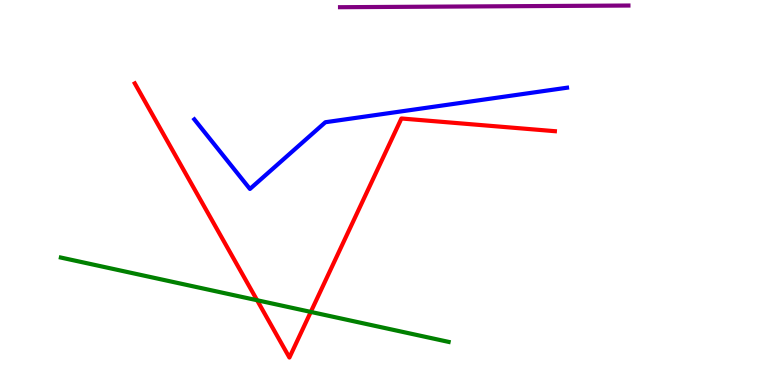[{'lines': ['blue', 'red'], 'intersections': []}, {'lines': ['green', 'red'], 'intersections': [{'x': 3.32, 'y': 2.2}, {'x': 4.01, 'y': 1.9}]}, {'lines': ['purple', 'red'], 'intersections': []}, {'lines': ['blue', 'green'], 'intersections': []}, {'lines': ['blue', 'purple'], 'intersections': []}, {'lines': ['green', 'purple'], 'intersections': []}]